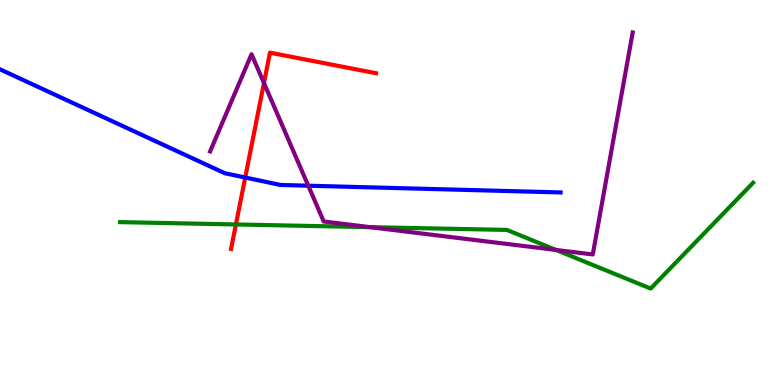[{'lines': ['blue', 'red'], 'intersections': [{'x': 3.16, 'y': 5.39}]}, {'lines': ['green', 'red'], 'intersections': [{'x': 3.04, 'y': 4.17}]}, {'lines': ['purple', 'red'], 'intersections': [{'x': 3.41, 'y': 7.84}]}, {'lines': ['blue', 'green'], 'intersections': []}, {'lines': ['blue', 'purple'], 'intersections': [{'x': 3.98, 'y': 5.18}]}, {'lines': ['green', 'purple'], 'intersections': [{'x': 4.77, 'y': 4.1}, {'x': 7.17, 'y': 3.51}]}]